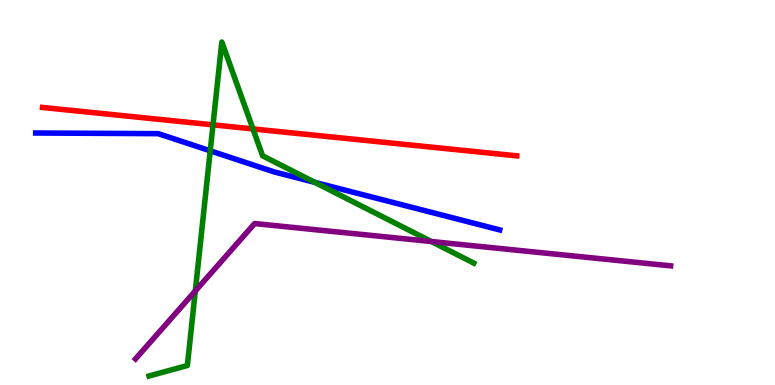[{'lines': ['blue', 'red'], 'intersections': []}, {'lines': ['green', 'red'], 'intersections': [{'x': 2.75, 'y': 6.76}, {'x': 3.26, 'y': 6.65}]}, {'lines': ['purple', 'red'], 'intersections': []}, {'lines': ['blue', 'green'], 'intersections': [{'x': 2.71, 'y': 6.08}, {'x': 4.06, 'y': 5.26}]}, {'lines': ['blue', 'purple'], 'intersections': []}, {'lines': ['green', 'purple'], 'intersections': [{'x': 2.52, 'y': 2.44}, {'x': 5.57, 'y': 3.73}]}]